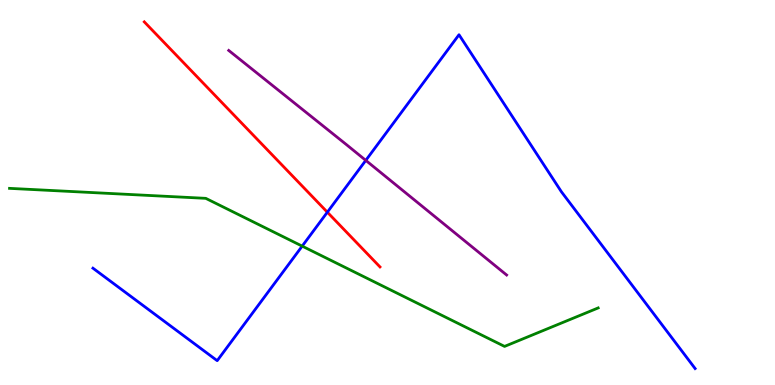[{'lines': ['blue', 'red'], 'intersections': [{'x': 4.22, 'y': 4.49}]}, {'lines': ['green', 'red'], 'intersections': []}, {'lines': ['purple', 'red'], 'intersections': []}, {'lines': ['blue', 'green'], 'intersections': [{'x': 3.9, 'y': 3.61}]}, {'lines': ['blue', 'purple'], 'intersections': [{'x': 4.72, 'y': 5.83}]}, {'lines': ['green', 'purple'], 'intersections': []}]